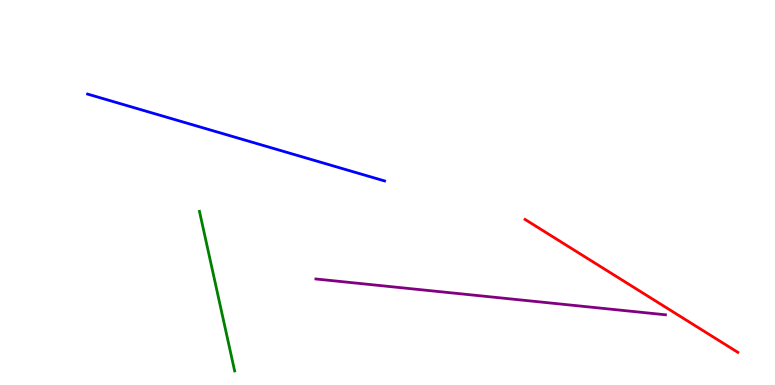[{'lines': ['blue', 'red'], 'intersections': []}, {'lines': ['green', 'red'], 'intersections': []}, {'lines': ['purple', 'red'], 'intersections': []}, {'lines': ['blue', 'green'], 'intersections': []}, {'lines': ['blue', 'purple'], 'intersections': []}, {'lines': ['green', 'purple'], 'intersections': []}]